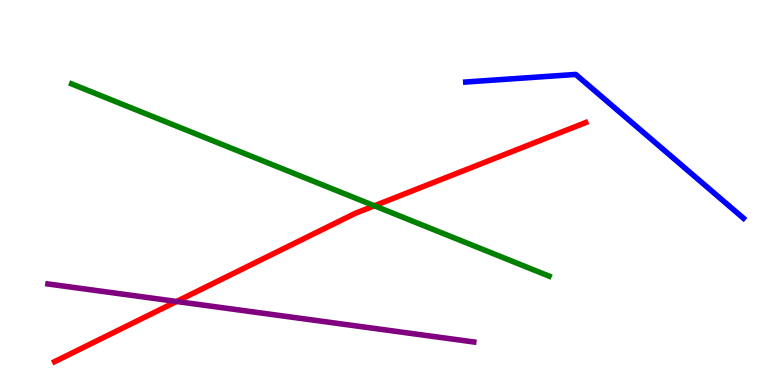[{'lines': ['blue', 'red'], 'intersections': []}, {'lines': ['green', 'red'], 'intersections': [{'x': 4.83, 'y': 4.65}]}, {'lines': ['purple', 'red'], 'intersections': [{'x': 2.28, 'y': 2.17}]}, {'lines': ['blue', 'green'], 'intersections': []}, {'lines': ['blue', 'purple'], 'intersections': []}, {'lines': ['green', 'purple'], 'intersections': []}]